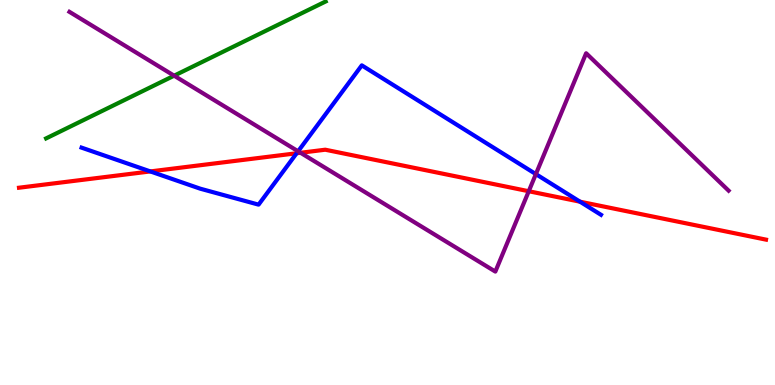[{'lines': ['blue', 'red'], 'intersections': [{'x': 1.94, 'y': 5.55}, {'x': 3.83, 'y': 6.02}, {'x': 7.48, 'y': 4.76}]}, {'lines': ['green', 'red'], 'intersections': []}, {'lines': ['purple', 'red'], 'intersections': [{'x': 3.88, 'y': 6.03}, {'x': 6.82, 'y': 5.03}]}, {'lines': ['blue', 'green'], 'intersections': []}, {'lines': ['blue', 'purple'], 'intersections': [{'x': 3.85, 'y': 6.07}, {'x': 6.91, 'y': 5.48}]}, {'lines': ['green', 'purple'], 'intersections': [{'x': 2.25, 'y': 8.03}]}]